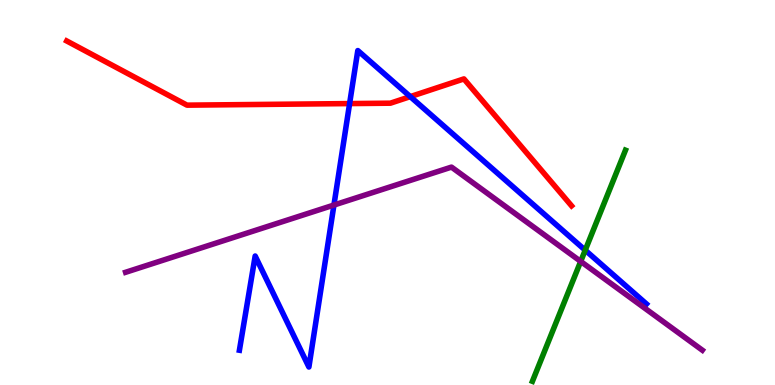[{'lines': ['blue', 'red'], 'intersections': [{'x': 4.51, 'y': 7.31}, {'x': 5.29, 'y': 7.49}]}, {'lines': ['green', 'red'], 'intersections': []}, {'lines': ['purple', 'red'], 'intersections': []}, {'lines': ['blue', 'green'], 'intersections': [{'x': 7.55, 'y': 3.5}]}, {'lines': ['blue', 'purple'], 'intersections': [{'x': 4.31, 'y': 4.67}]}, {'lines': ['green', 'purple'], 'intersections': [{'x': 7.49, 'y': 3.21}]}]